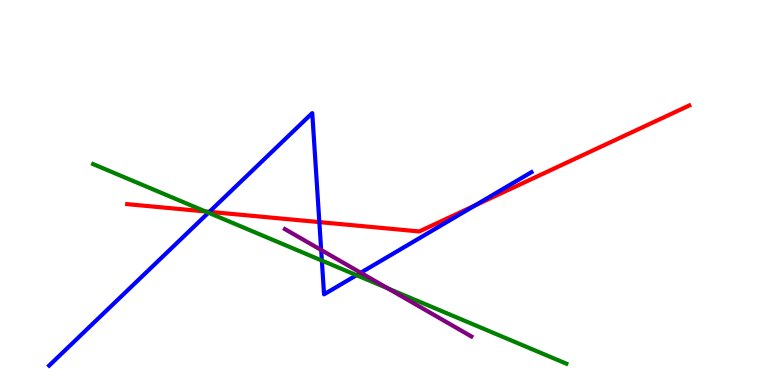[{'lines': ['blue', 'red'], 'intersections': [{'x': 2.7, 'y': 4.5}, {'x': 4.12, 'y': 4.23}, {'x': 6.13, 'y': 4.66}]}, {'lines': ['green', 'red'], 'intersections': [{'x': 2.65, 'y': 4.51}]}, {'lines': ['purple', 'red'], 'intersections': []}, {'lines': ['blue', 'green'], 'intersections': [{'x': 2.69, 'y': 4.47}, {'x': 4.15, 'y': 3.23}, {'x': 4.6, 'y': 2.85}]}, {'lines': ['blue', 'purple'], 'intersections': [{'x': 4.14, 'y': 3.51}, {'x': 4.65, 'y': 2.92}]}, {'lines': ['green', 'purple'], 'intersections': [{'x': 5.01, 'y': 2.51}]}]